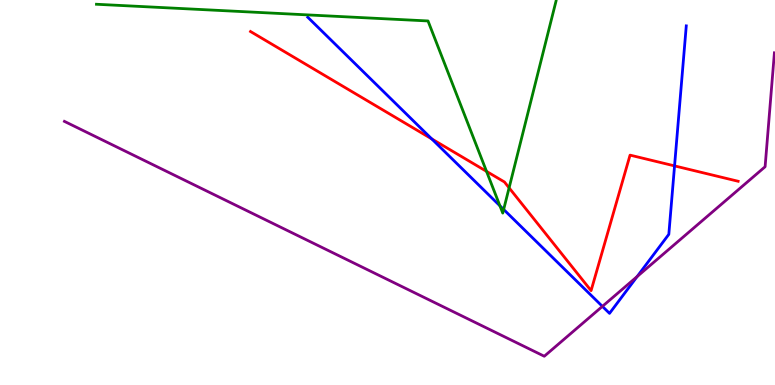[{'lines': ['blue', 'red'], 'intersections': [{'x': 5.57, 'y': 6.39}, {'x': 8.7, 'y': 5.69}]}, {'lines': ['green', 'red'], 'intersections': [{'x': 6.28, 'y': 5.55}, {'x': 6.57, 'y': 5.12}]}, {'lines': ['purple', 'red'], 'intersections': []}, {'lines': ['blue', 'green'], 'intersections': [{'x': 6.45, 'y': 4.65}, {'x': 6.5, 'y': 4.56}]}, {'lines': ['blue', 'purple'], 'intersections': [{'x': 7.77, 'y': 2.04}, {'x': 8.22, 'y': 2.82}]}, {'lines': ['green', 'purple'], 'intersections': []}]